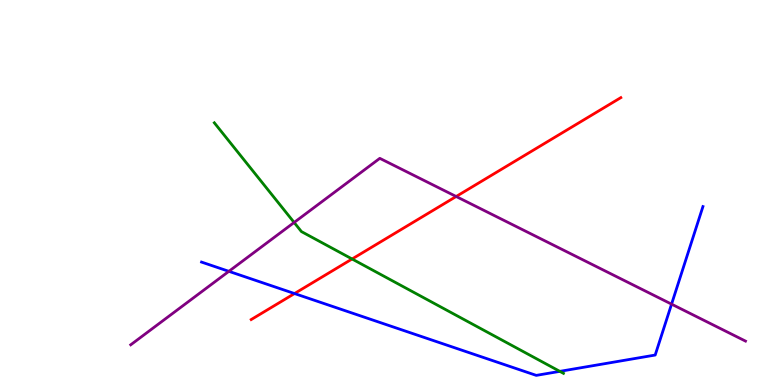[{'lines': ['blue', 'red'], 'intersections': [{'x': 3.8, 'y': 2.38}]}, {'lines': ['green', 'red'], 'intersections': [{'x': 4.54, 'y': 3.27}]}, {'lines': ['purple', 'red'], 'intersections': [{'x': 5.89, 'y': 4.9}]}, {'lines': ['blue', 'green'], 'intersections': [{'x': 7.22, 'y': 0.354}]}, {'lines': ['blue', 'purple'], 'intersections': [{'x': 2.95, 'y': 2.95}, {'x': 8.67, 'y': 2.1}]}, {'lines': ['green', 'purple'], 'intersections': [{'x': 3.8, 'y': 4.22}]}]